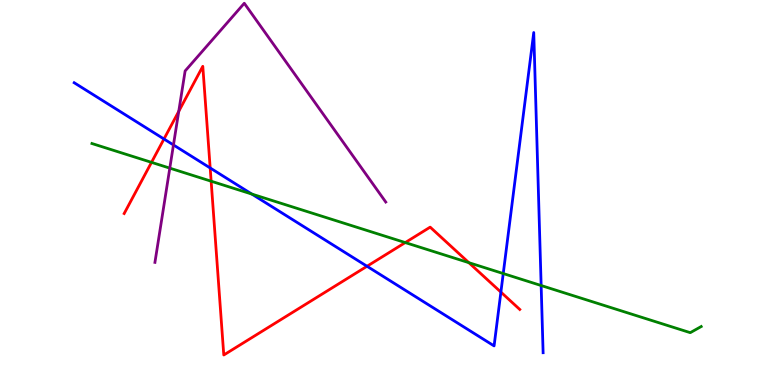[{'lines': ['blue', 'red'], 'intersections': [{'x': 2.12, 'y': 6.39}, {'x': 2.71, 'y': 5.64}, {'x': 4.74, 'y': 3.08}, {'x': 6.46, 'y': 2.41}]}, {'lines': ['green', 'red'], 'intersections': [{'x': 1.95, 'y': 5.78}, {'x': 2.72, 'y': 5.29}, {'x': 5.23, 'y': 3.7}, {'x': 6.05, 'y': 3.18}]}, {'lines': ['purple', 'red'], 'intersections': [{'x': 2.31, 'y': 7.11}]}, {'lines': ['blue', 'green'], 'intersections': [{'x': 3.25, 'y': 4.96}, {'x': 6.49, 'y': 2.89}, {'x': 6.98, 'y': 2.58}]}, {'lines': ['blue', 'purple'], 'intersections': [{'x': 2.24, 'y': 6.24}]}, {'lines': ['green', 'purple'], 'intersections': [{'x': 2.19, 'y': 5.63}]}]